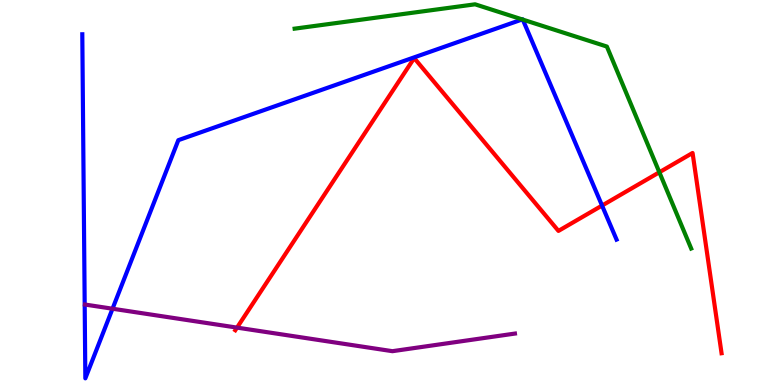[{'lines': ['blue', 'red'], 'intersections': [{'x': 7.77, 'y': 4.66}]}, {'lines': ['green', 'red'], 'intersections': [{'x': 8.51, 'y': 5.53}]}, {'lines': ['purple', 'red'], 'intersections': [{'x': 3.06, 'y': 1.49}]}, {'lines': ['blue', 'green'], 'intersections': [{'x': 6.74, 'y': 9.5}, {'x': 6.75, 'y': 9.49}]}, {'lines': ['blue', 'purple'], 'intersections': [{'x': 1.45, 'y': 1.98}]}, {'lines': ['green', 'purple'], 'intersections': []}]